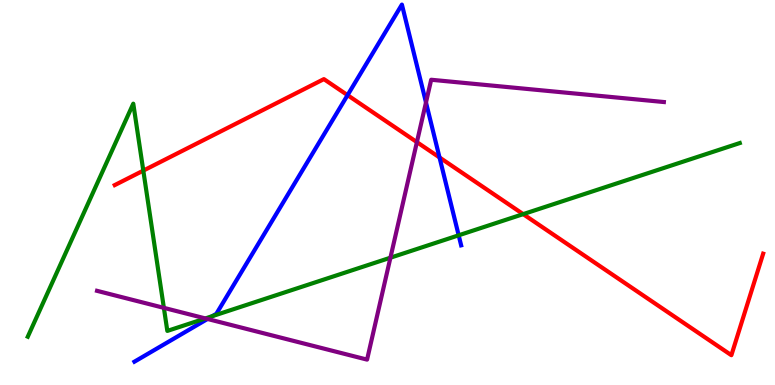[{'lines': ['blue', 'red'], 'intersections': [{'x': 4.48, 'y': 7.53}, {'x': 5.67, 'y': 5.91}]}, {'lines': ['green', 'red'], 'intersections': [{'x': 1.85, 'y': 5.57}, {'x': 6.75, 'y': 4.44}]}, {'lines': ['purple', 'red'], 'intersections': [{'x': 5.38, 'y': 6.31}]}, {'lines': ['blue', 'green'], 'intersections': [{'x': 2.74, 'y': 1.79}, {'x': 5.92, 'y': 3.89}]}, {'lines': ['blue', 'purple'], 'intersections': [{'x': 2.68, 'y': 1.72}, {'x': 5.5, 'y': 7.34}]}, {'lines': ['green', 'purple'], 'intersections': [{'x': 2.11, 'y': 2.0}, {'x': 2.65, 'y': 1.73}, {'x': 5.04, 'y': 3.31}]}]